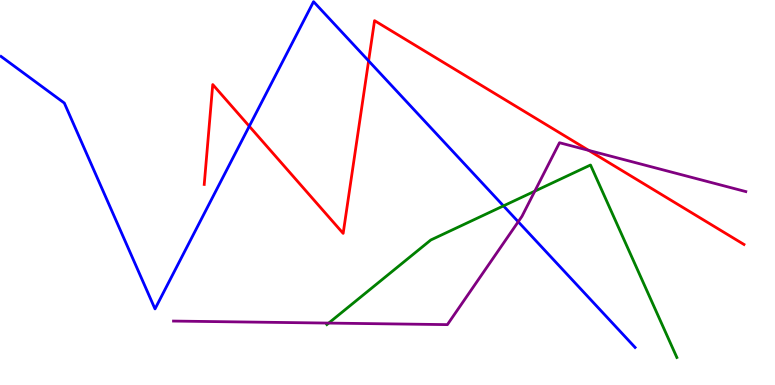[{'lines': ['blue', 'red'], 'intersections': [{'x': 3.22, 'y': 6.72}, {'x': 4.76, 'y': 8.42}]}, {'lines': ['green', 'red'], 'intersections': []}, {'lines': ['purple', 'red'], 'intersections': [{'x': 7.6, 'y': 6.09}]}, {'lines': ['blue', 'green'], 'intersections': [{'x': 6.5, 'y': 4.65}]}, {'lines': ['blue', 'purple'], 'intersections': [{'x': 6.69, 'y': 4.24}]}, {'lines': ['green', 'purple'], 'intersections': [{'x': 4.24, 'y': 1.61}, {'x': 6.9, 'y': 5.03}]}]